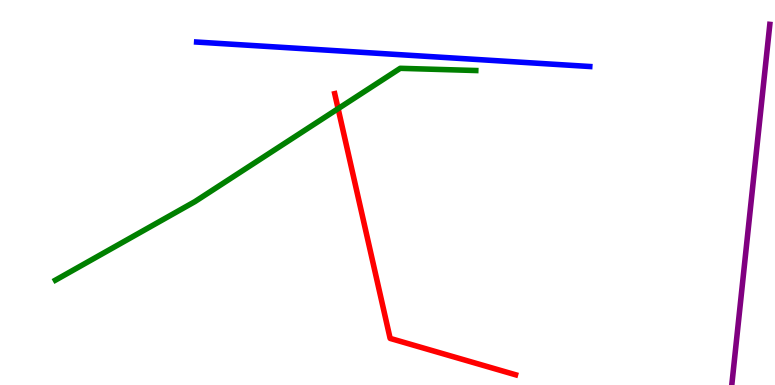[{'lines': ['blue', 'red'], 'intersections': []}, {'lines': ['green', 'red'], 'intersections': [{'x': 4.36, 'y': 7.18}]}, {'lines': ['purple', 'red'], 'intersections': []}, {'lines': ['blue', 'green'], 'intersections': []}, {'lines': ['blue', 'purple'], 'intersections': []}, {'lines': ['green', 'purple'], 'intersections': []}]